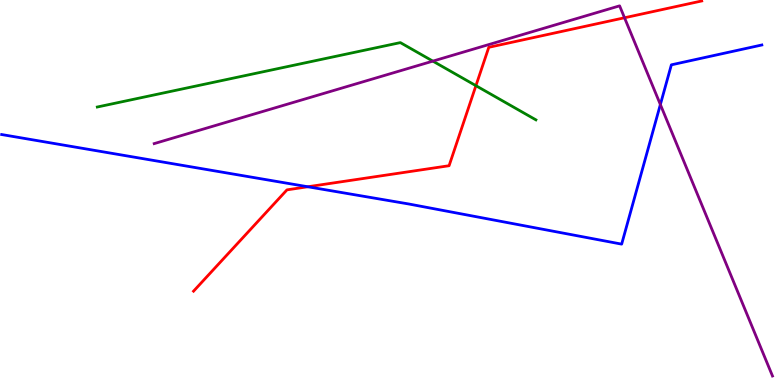[{'lines': ['blue', 'red'], 'intersections': [{'x': 3.97, 'y': 5.15}]}, {'lines': ['green', 'red'], 'intersections': [{'x': 6.14, 'y': 7.77}]}, {'lines': ['purple', 'red'], 'intersections': [{'x': 8.06, 'y': 9.54}]}, {'lines': ['blue', 'green'], 'intersections': []}, {'lines': ['blue', 'purple'], 'intersections': [{'x': 8.52, 'y': 7.28}]}, {'lines': ['green', 'purple'], 'intersections': [{'x': 5.59, 'y': 8.41}]}]